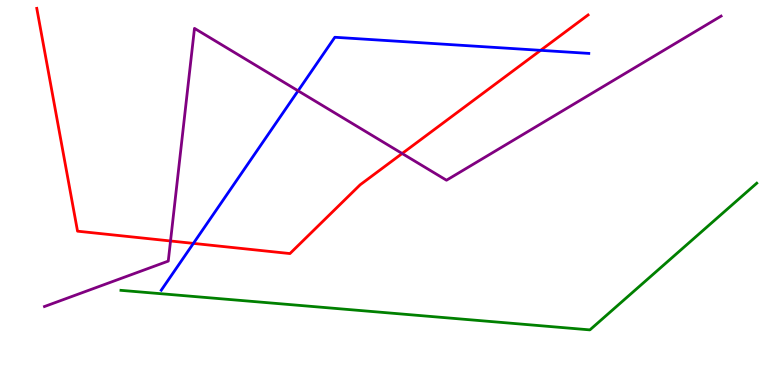[{'lines': ['blue', 'red'], 'intersections': [{'x': 2.5, 'y': 3.68}, {'x': 6.98, 'y': 8.69}]}, {'lines': ['green', 'red'], 'intersections': []}, {'lines': ['purple', 'red'], 'intersections': [{'x': 2.2, 'y': 3.74}, {'x': 5.19, 'y': 6.01}]}, {'lines': ['blue', 'green'], 'intersections': []}, {'lines': ['blue', 'purple'], 'intersections': [{'x': 3.85, 'y': 7.64}]}, {'lines': ['green', 'purple'], 'intersections': []}]